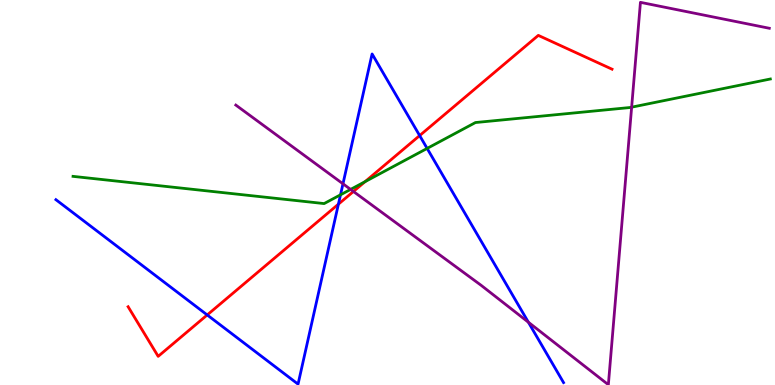[{'lines': ['blue', 'red'], 'intersections': [{'x': 2.67, 'y': 1.82}, {'x': 4.37, 'y': 4.7}, {'x': 5.41, 'y': 6.48}]}, {'lines': ['green', 'red'], 'intersections': [{'x': 4.71, 'y': 5.28}]}, {'lines': ['purple', 'red'], 'intersections': [{'x': 4.56, 'y': 5.03}]}, {'lines': ['blue', 'green'], 'intersections': [{'x': 4.39, 'y': 4.94}, {'x': 5.51, 'y': 6.14}]}, {'lines': ['blue', 'purple'], 'intersections': [{'x': 4.43, 'y': 5.23}, {'x': 6.82, 'y': 1.63}]}, {'lines': ['green', 'purple'], 'intersections': [{'x': 4.52, 'y': 5.08}, {'x': 8.15, 'y': 7.22}]}]